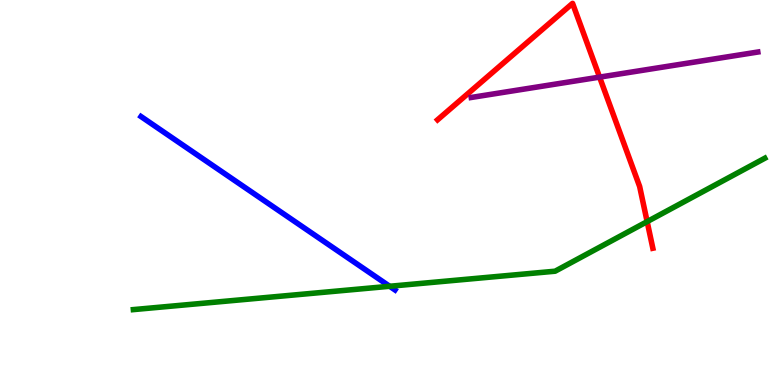[{'lines': ['blue', 'red'], 'intersections': []}, {'lines': ['green', 'red'], 'intersections': [{'x': 8.35, 'y': 4.24}]}, {'lines': ['purple', 'red'], 'intersections': [{'x': 7.74, 'y': 8.0}]}, {'lines': ['blue', 'green'], 'intersections': [{'x': 5.03, 'y': 2.56}]}, {'lines': ['blue', 'purple'], 'intersections': []}, {'lines': ['green', 'purple'], 'intersections': []}]